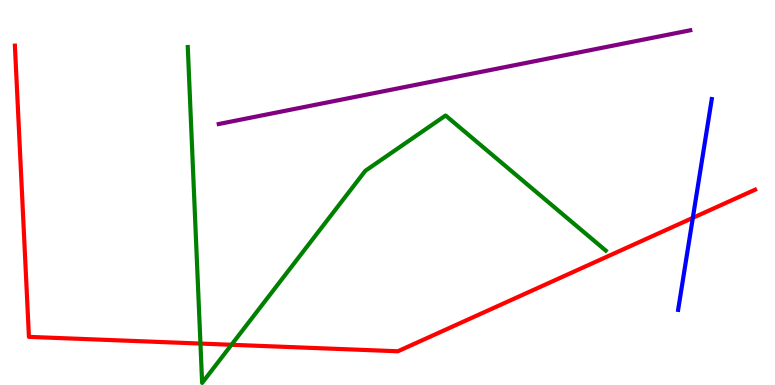[{'lines': ['blue', 'red'], 'intersections': [{'x': 8.94, 'y': 4.34}]}, {'lines': ['green', 'red'], 'intersections': [{'x': 2.59, 'y': 1.08}, {'x': 2.99, 'y': 1.04}]}, {'lines': ['purple', 'red'], 'intersections': []}, {'lines': ['blue', 'green'], 'intersections': []}, {'lines': ['blue', 'purple'], 'intersections': []}, {'lines': ['green', 'purple'], 'intersections': []}]